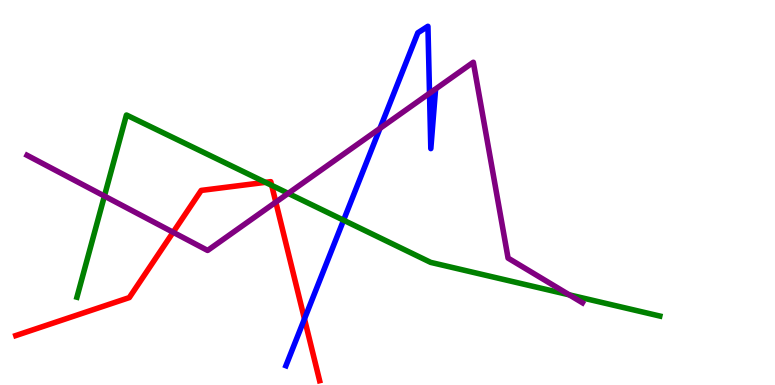[{'lines': ['blue', 'red'], 'intersections': [{'x': 3.93, 'y': 1.72}]}, {'lines': ['green', 'red'], 'intersections': [{'x': 3.42, 'y': 5.26}, {'x': 3.51, 'y': 5.19}]}, {'lines': ['purple', 'red'], 'intersections': [{'x': 2.23, 'y': 3.97}, {'x': 3.56, 'y': 4.75}]}, {'lines': ['blue', 'green'], 'intersections': [{'x': 4.43, 'y': 4.28}]}, {'lines': ['blue', 'purple'], 'intersections': [{'x': 4.9, 'y': 6.67}, {'x': 5.54, 'y': 7.58}]}, {'lines': ['green', 'purple'], 'intersections': [{'x': 1.35, 'y': 4.91}, {'x': 3.72, 'y': 4.98}, {'x': 7.34, 'y': 2.34}]}]